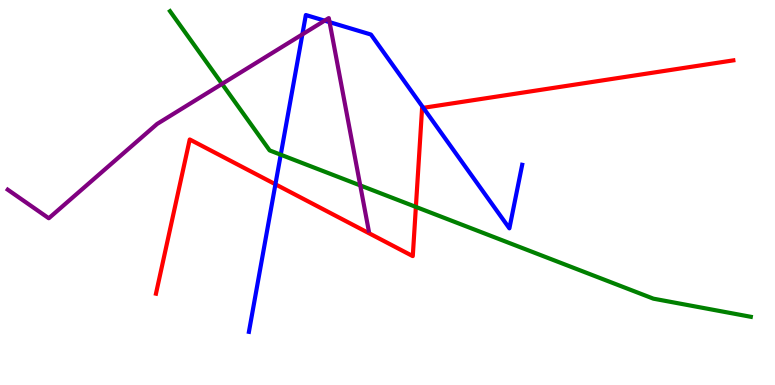[{'lines': ['blue', 'red'], 'intersections': [{'x': 3.55, 'y': 5.21}, {'x': 5.46, 'y': 7.2}]}, {'lines': ['green', 'red'], 'intersections': [{'x': 5.37, 'y': 4.63}]}, {'lines': ['purple', 'red'], 'intersections': []}, {'lines': ['blue', 'green'], 'intersections': [{'x': 3.62, 'y': 5.98}]}, {'lines': ['blue', 'purple'], 'intersections': [{'x': 3.9, 'y': 9.11}, {'x': 4.19, 'y': 9.46}, {'x': 4.25, 'y': 9.42}]}, {'lines': ['green', 'purple'], 'intersections': [{'x': 2.87, 'y': 7.82}, {'x': 4.65, 'y': 5.18}]}]